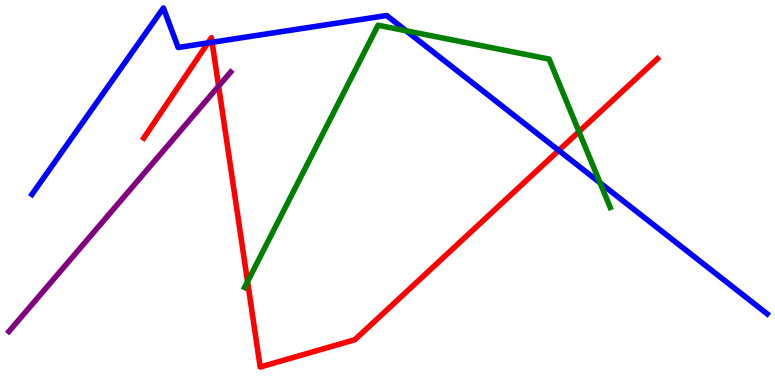[{'lines': ['blue', 'red'], 'intersections': [{'x': 2.68, 'y': 8.89}, {'x': 2.74, 'y': 8.9}, {'x': 7.21, 'y': 6.09}]}, {'lines': ['green', 'red'], 'intersections': [{'x': 3.19, 'y': 2.68}, {'x': 7.47, 'y': 6.58}]}, {'lines': ['purple', 'red'], 'intersections': [{'x': 2.82, 'y': 7.76}]}, {'lines': ['blue', 'green'], 'intersections': [{'x': 5.24, 'y': 9.2}, {'x': 7.74, 'y': 5.25}]}, {'lines': ['blue', 'purple'], 'intersections': []}, {'lines': ['green', 'purple'], 'intersections': []}]